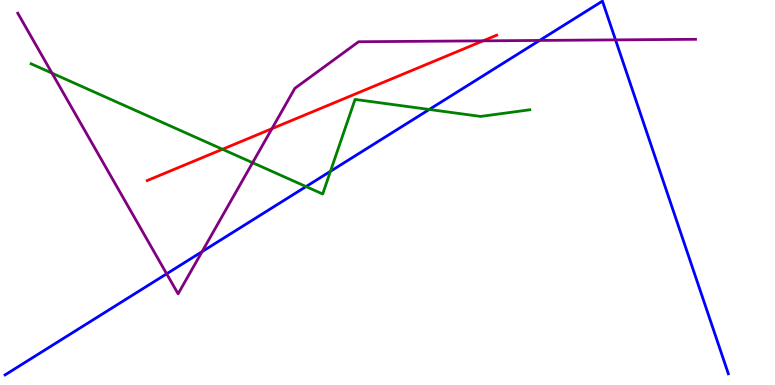[{'lines': ['blue', 'red'], 'intersections': []}, {'lines': ['green', 'red'], 'intersections': [{'x': 2.87, 'y': 6.12}]}, {'lines': ['purple', 'red'], 'intersections': [{'x': 3.51, 'y': 6.66}, {'x': 6.23, 'y': 8.94}]}, {'lines': ['blue', 'green'], 'intersections': [{'x': 3.95, 'y': 5.15}, {'x': 4.26, 'y': 5.55}, {'x': 5.54, 'y': 7.16}]}, {'lines': ['blue', 'purple'], 'intersections': [{'x': 2.15, 'y': 2.89}, {'x': 2.61, 'y': 3.46}, {'x': 6.96, 'y': 8.95}, {'x': 7.94, 'y': 8.96}]}, {'lines': ['green', 'purple'], 'intersections': [{'x': 0.671, 'y': 8.1}, {'x': 3.26, 'y': 5.77}]}]